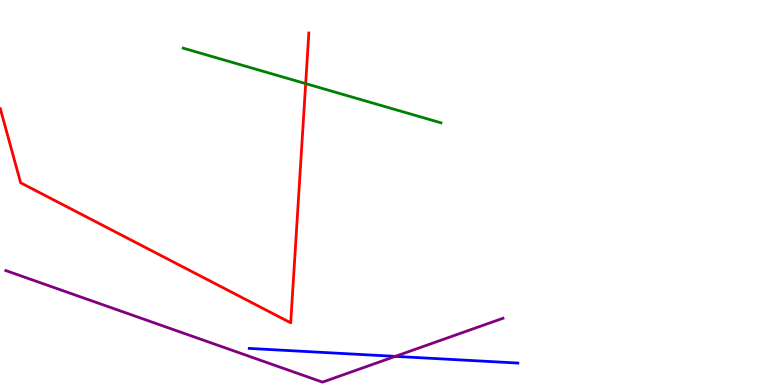[{'lines': ['blue', 'red'], 'intersections': []}, {'lines': ['green', 'red'], 'intersections': [{'x': 3.94, 'y': 7.83}]}, {'lines': ['purple', 'red'], 'intersections': []}, {'lines': ['blue', 'green'], 'intersections': []}, {'lines': ['blue', 'purple'], 'intersections': [{'x': 5.1, 'y': 0.744}]}, {'lines': ['green', 'purple'], 'intersections': []}]